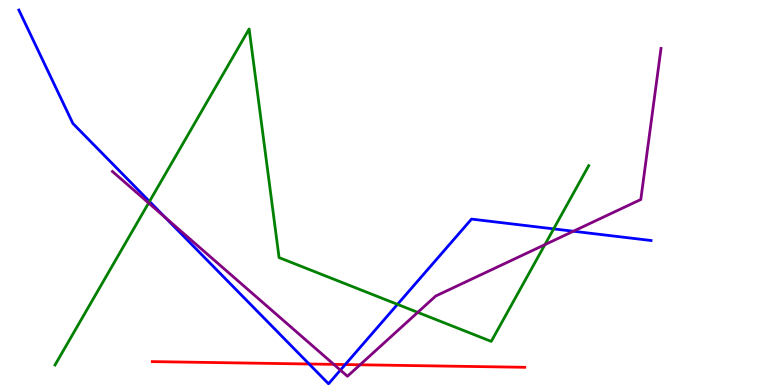[{'lines': ['blue', 'red'], 'intersections': [{'x': 3.99, 'y': 0.545}, {'x': 4.45, 'y': 0.531}]}, {'lines': ['green', 'red'], 'intersections': []}, {'lines': ['purple', 'red'], 'intersections': [{'x': 4.31, 'y': 0.536}, {'x': 4.65, 'y': 0.525}]}, {'lines': ['blue', 'green'], 'intersections': [{'x': 1.93, 'y': 4.77}, {'x': 5.13, 'y': 2.09}, {'x': 7.14, 'y': 4.05}]}, {'lines': ['blue', 'purple'], 'intersections': [{'x': 2.13, 'y': 4.35}, {'x': 4.39, 'y': 0.386}, {'x': 7.4, 'y': 3.99}]}, {'lines': ['green', 'purple'], 'intersections': [{'x': 1.92, 'y': 4.73}, {'x': 5.39, 'y': 1.89}, {'x': 7.03, 'y': 3.65}]}]